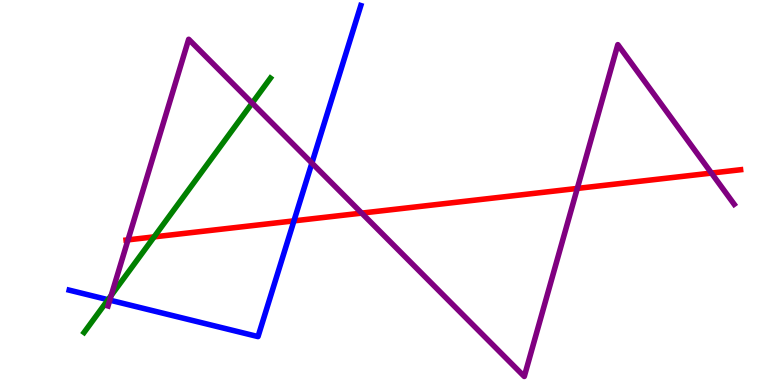[{'lines': ['blue', 'red'], 'intersections': [{'x': 3.79, 'y': 4.26}]}, {'lines': ['green', 'red'], 'intersections': [{'x': 1.99, 'y': 3.85}]}, {'lines': ['purple', 'red'], 'intersections': [{'x': 1.65, 'y': 3.77}, {'x': 4.67, 'y': 4.46}, {'x': 7.45, 'y': 5.11}, {'x': 9.18, 'y': 5.5}]}, {'lines': ['blue', 'green'], 'intersections': [{'x': 1.39, 'y': 2.22}]}, {'lines': ['blue', 'purple'], 'intersections': [{'x': 1.42, 'y': 2.2}, {'x': 4.02, 'y': 5.76}]}, {'lines': ['green', 'purple'], 'intersections': [{'x': 1.43, 'y': 2.33}, {'x': 3.25, 'y': 7.32}]}]